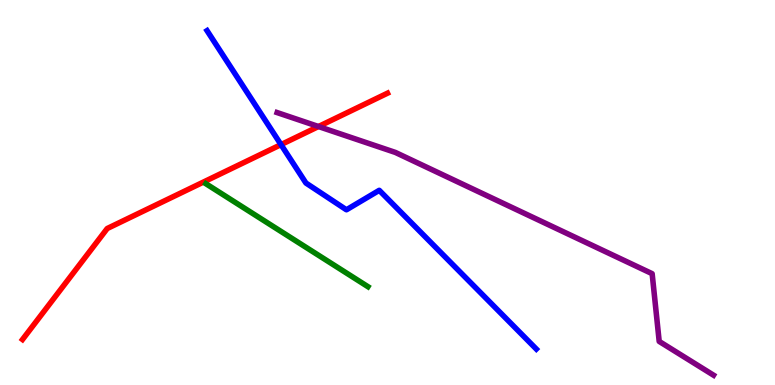[{'lines': ['blue', 'red'], 'intersections': [{'x': 3.63, 'y': 6.24}]}, {'lines': ['green', 'red'], 'intersections': []}, {'lines': ['purple', 'red'], 'intersections': [{'x': 4.11, 'y': 6.71}]}, {'lines': ['blue', 'green'], 'intersections': []}, {'lines': ['blue', 'purple'], 'intersections': []}, {'lines': ['green', 'purple'], 'intersections': []}]